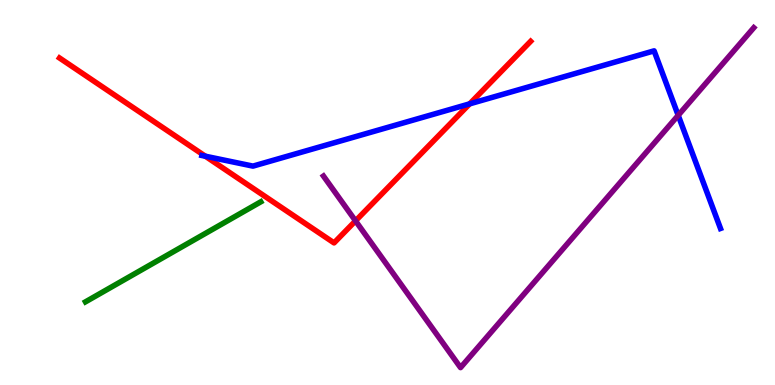[{'lines': ['blue', 'red'], 'intersections': [{'x': 2.65, 'y': 5.94}, {'x': 6.06, 'y': 7.3}]}, {'lines': ['green', 'red'], 'intersections': []}, {'lines': ['purple', 'red'], 'intersections': [{'x': 4.59, 'y': 4.26}]}, {'lines': ['blue', 'green'], 'intersections': []}, {'lines': ['blue', 'purple'], 'intersections': [{'x': 8.75, 'y': 7.0}]}, {'lines': ['green', 'purple'], 'intersections': []}]